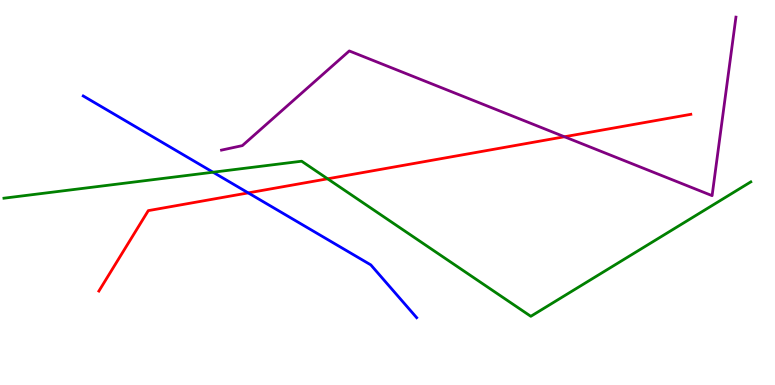[{'lines': ['blue', 'red'], 'intersections': [{'x': 3.2, 'y': 4.99}]}, {'lines': ['green', 'red'], 'intersections': [{'x': 4.23, 'y': 5.36}]}, {'lines': ['purple', 'red'], 'intersections': [{'x': 7.28, 'y': 6.45}]}, {'lines': ['blue', 'green'], 'intersections': [{'x': 2.75, 'y': 5.53}]}, {'lines': ['blue', 'purple'], 'intersections': []}, {'lines': ['green', 'purple'], 'intersections': []}]